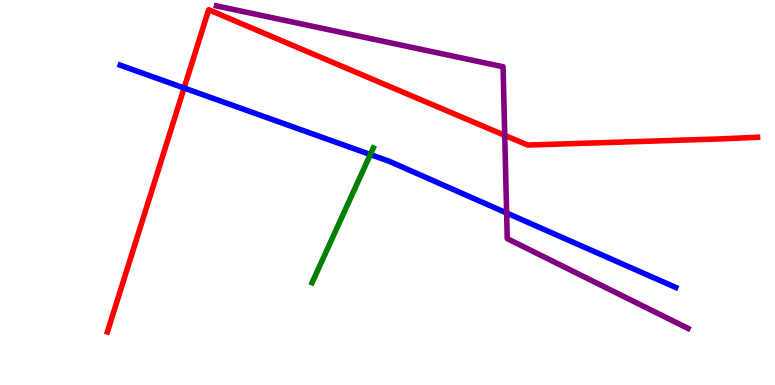[{'lines': ['blue', 'red'], 'intersections': [{'x': 2.38, 'y': 7.71}]}, {'lines': ['green', 'red'], 'intersections': []}, {'lines': ['purple', 'red'], 'intersections': [{'x': 6.51, 'y': 6.48}]}, {'lines': ['blue', 'green'], 'intersections': [{'x': 4.78, 'y': 5.99}]}, {'lines': ['blue', 'purple'], 'intersections': [{'x': 6.54, 'y': 4.47}]}, {'lines': ['green', 'purple'], 'intersections': []}]